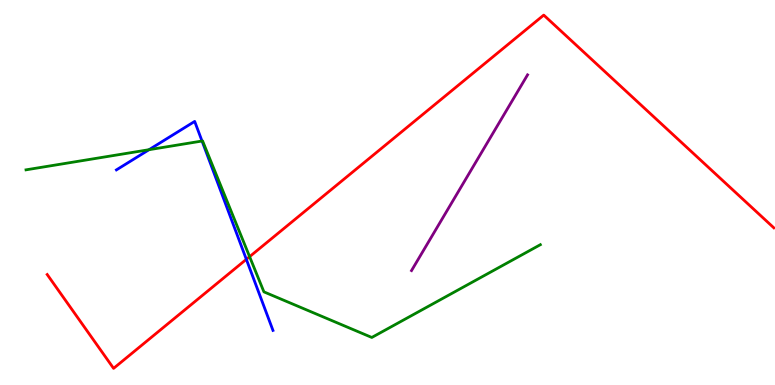[{'lines': ['blue', 'red'], 'intersections': [{'x': 3.18, 'y': 3.26}]}, {'lines': ['green', 'red'], 'intersections': [{'x': 3.22, 'y': 3.33}]}, {'lines': ['purple', 'red'], 'intersections': []}, {'lines': ['blue', 'green'], 'intersections': [{'x': 1.92, 'y': 6.11}, {'x': 2.61, 'y': 6.34}]}, {'lines': ['blue', 'purple'], 'intersections': []}, {'lines': ['green', 'purple'], 'intersections': []}]